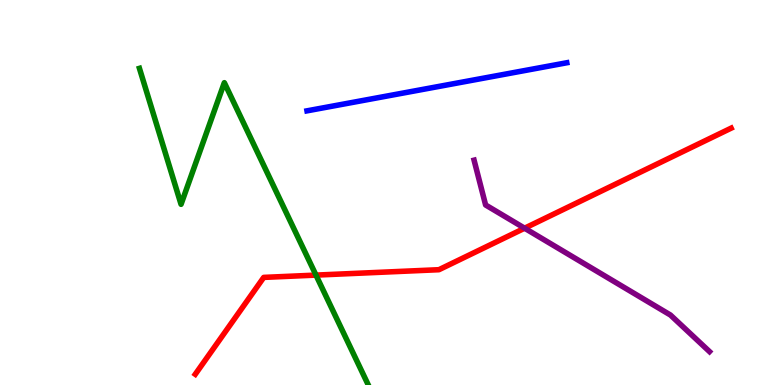[{'lines': ['blue', 'red'], 'intersections': []}, {'lines': ['green', 'red'], 'intersections': [{'x': 4.08, 'y': 2.85}]}, {'lines': ['purple', 'red'], 'intersections': [{'x': 6.77, 'y': 4.07}]}, {'lines': ['blue', 'green'], 'intersections': []}, {'lines': ['blue', 'purple'], 'intersections': []}, {'lines': ['green', 'purple'], 'intersections': []}]